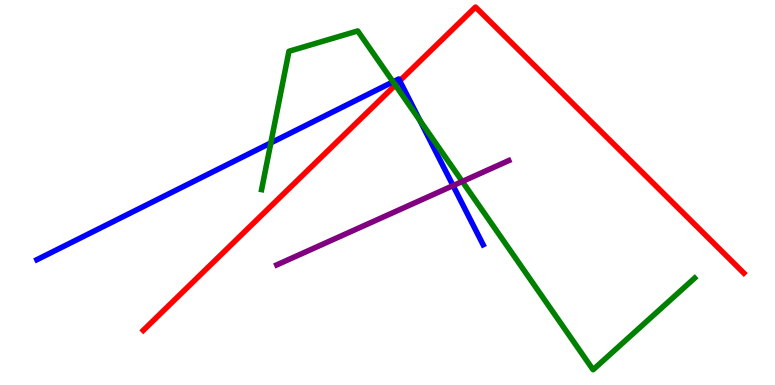[{'lines': ['blue', 'red'], 'intersections': [{'x': 5.16, 'y': 7.9}]}, {'lines': ['green', 'red'], 'intersections': [{'x': 5.1, 'y': 7.79}]}, {'lines': ['purple', 'red'], 'intersections': []}, {'lines': ['blue', 'green'], 'intersections': [{'x': 3.49, 'y': 6.29}, {'x': 5.07, 'y': 7.87}, {'x': 5.42, 'y': 6.87}]}, {'lines': ['blue', 'purple'], 'intersections': [{'x': 5.85, 'y': 5.18}]}, {'lines': ['green', 'purple'], 'intersections': [{'x': 5.97, 'y': 5.29}]}]